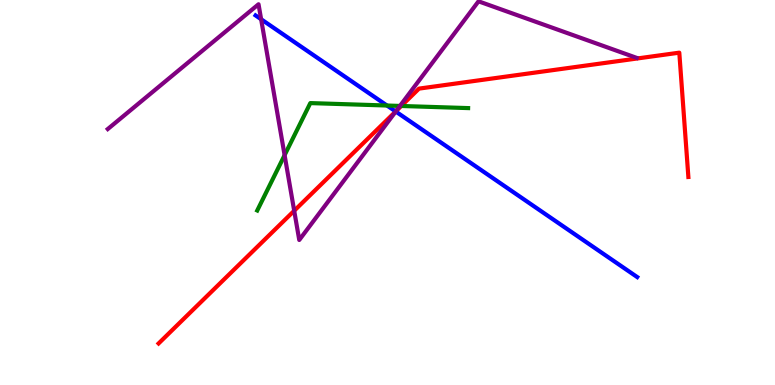[{'lines': ['blue', 'red'], 'intersections': [{'x': 5.11, 'y': 7.1}]}, {'lines': ['green', 'red'], 'intersections': [{'x': 5.18, 'y': 7.25}]}, {'lines': ['purple', 'red'], 'intersections': [{'x': 3.8, 'y': 4.53}, {'x': 5.11, 'y': 7.12}]}, {'lines': ['blue', 'green'], 'intersections': [{'x': 4.99, 'y': 7.26}]}, {'lines': ['blue', 'purple'], 'intersections': [{'x': 3.37, 'y': 9.5}, {'x': 5.11, 'y': 7.1}]}, {'lines': ['green', 'purple'], 'intersections': [{'x': 3.67, 'y': 5.97}, {'x': 5.16, 'y': 7.25}]}]